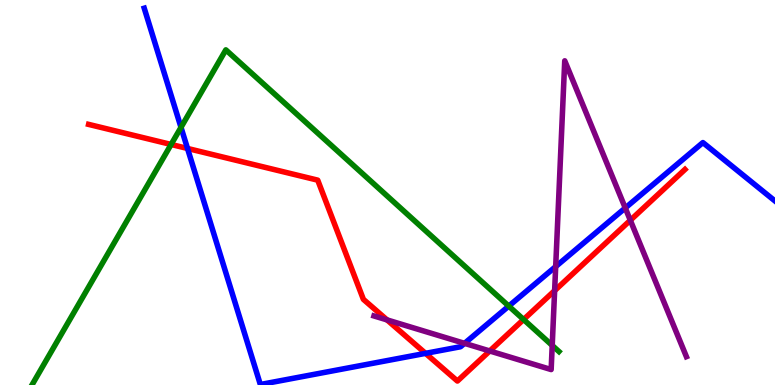[{'lines': ['blue', 'red'], 'intersections': [{'x': 2.42, 'y': 6.14}, {'x': 5.49, 'y': 0.822}]}, {'lines': ['green', 'red'], 'intersections': [{'x': 2.21, 'y': 6.25}, {'x': 6.76, 'y': 1.7}]}, {'lines': ['purple', 'red'], 'intersections': [{'x': 4.99, 'y': 1.69}, {'x': 6.32, 'y': 0.884}, {'x': 7.16, 'y': 2.45}, {'x': 8.13, 'y': 4.28}]}, {'lines': ['blue', 'green'], 'intersections': [{'x': 2.34, 'y': 6.69}, {'x': 6.56, 'y': 2.05}]}, {'lines': ['blue', 'purple'], 'intersections': [{'x': 5.99, 'y': 1.08}, {'x': 7.17, 'y': 3.08}, {'x': 8.07, 'y': 4.6}]}, {'lines': ['green', 'purple'], 'intersections': [{'x': 7.13, 'y': 1.03}]}]